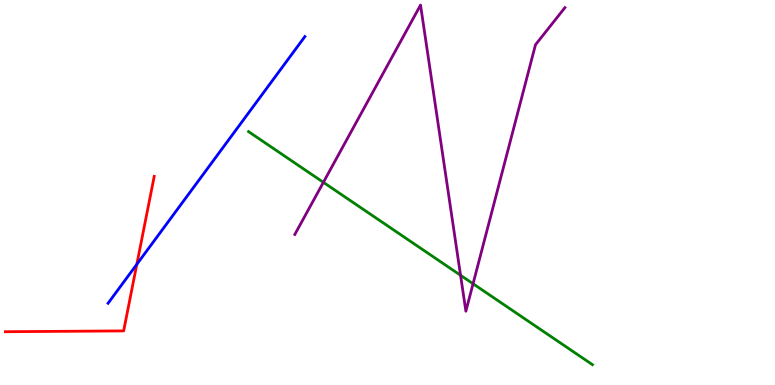[{'lines': ['blue', 'red'], 'intersections': [{'x': 1.77, 'y': 3.13}]}, {'lines': ['green', 'red'], 'intersections': []}, {'lines': ['purple', 'red'], 'intersections': []}, {'lines': ['blue', 'green'], 'intersections': []}, {'lines': ['blue', 'purple'], 'intersections': []}, {'lines': ['green', 'purple'], 'intersections': [{'x': 4.17, 'y': 5.26}, {'x': 5.94, 'y': 2.85}, {'x': 6.1, 'y': 2.63}]}]